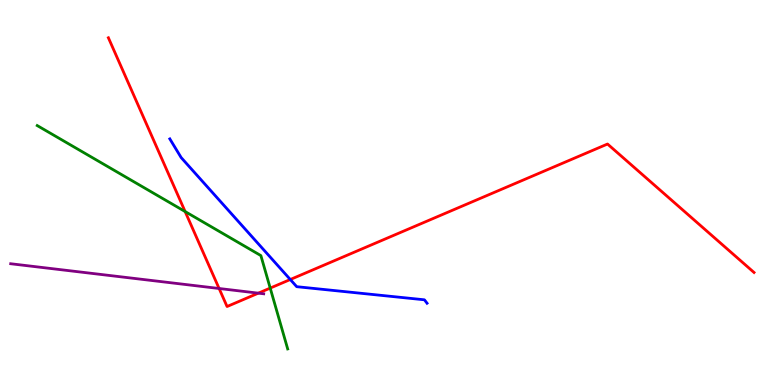[{'lines': ['blue', 'red'], 'intersections': [{'x': 3.75, 'y': 2.74}]}, {'lines': ['green', 'red'], 'intersections': [{'x': 2.39, 'y': 4.51}, {'x': 3.49, 'y': 2.52}]}, {'lines': ['purple', 'red'], 'intersections': [{'x': 2.83, 'y': 2.51}, {'x': 3.33, 'y': 2.39}]}, {'lines': ['blue', 'green'], 'intersections': []}, {'lines': ['blue', 'purple'], 'intersections': []}, {'lines': ['green', 'purple'], 'intersections': []}]